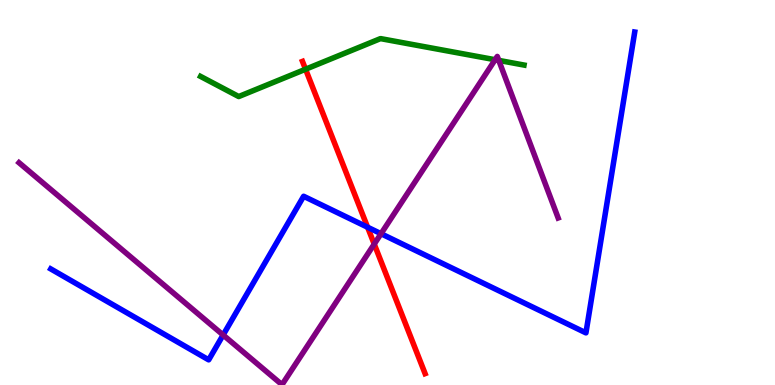[{'lines': ['blue', 'red'], 'intersections': [{'x': 4.74, 'y': 4.1}]}, {'lines': ['green', 'red'], 'intersections': [{'x': 3.94, 'y': 8.2}]}, {'lines': ['purple', 'red'], 'intersections': [{'x': 4.83, 'y': 3.66}]}, {'lines': ['blue', 'green'], 'intersections': []}, {'lines': ['blue', 'purple'], 'intersections': [{'x': 2.88, 'y': 1.3}, {'x': 4.92, 'y': 3.93}]}, {'lines': ['green', 'purple'], 'intersections': [{'x': 6.39, 'y': 8.45}, {'x': 6.44, 'y': 8.43}]}]